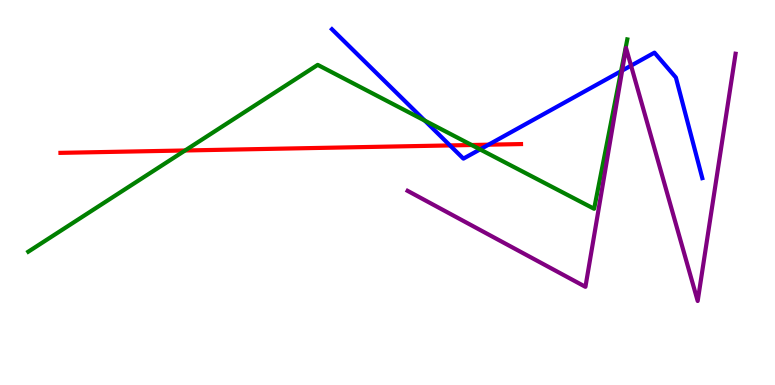[{'lines': ['blue', 'red'], 'intersections': [{'x': 5.81, 'y': 6.22}, {'x': 6.3, 'y': 6.24}]}, {'lines': ['green', 'red'], 'intersections': [{'x': 2.39, 'y': 6.09}, {'x': 6.09, 'y': 6.23}]}, {'lines': ['purple', 'red'], 'intersections': []}, {'lines': ['blue', 'green'], 'intersections': [{'x': 5.48, 'y': 6.87}, {'x': 6.19, 'y': 6.12}, {'x': 8.01, 'y': 8.15}]}, {'lines': ['blue', 'purple'], 'intersections': [{'x': 8.03, 'y': 8.17}, {'x': 8.14, 'y': 8.29}]}, {'lines': ['green', 'purple'], 'intersections': []}]